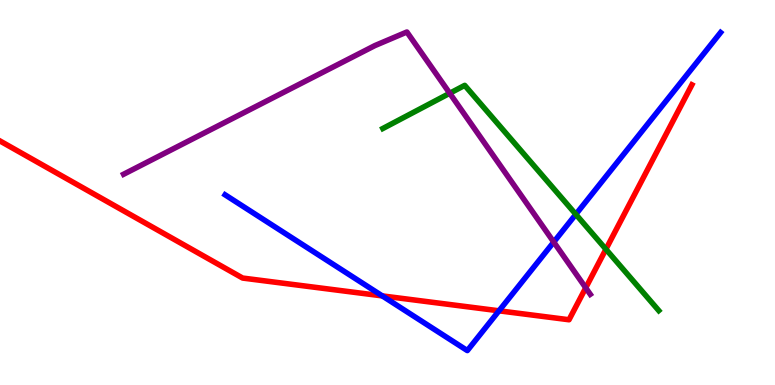[{'lines': ['blue', 'red'], 'intersections': [{'x': 4.93, 'y': 2.31}, {'x': 6.44, 'y': 1.93}]}, {'lines': ['green', 'red'], 'intersections': [{'x': 7.82, 'y': 3.53}]}, {'lines': ['purple', 'red'], 'intersections': [{'x': 7.56, 'y': 2.52}]}, {'lines': ['blue', 'green'], 'intersections': [{'x': 7.43, 'y': 4.43}]}, {'lines': ['blue', 'purple'], 'intersections': [{'x': 7.15, 'y': 3.71}]}, {'lines': ['green', 'purple'], 'intersections': [{'x': 5.8, 'y': 7.58}]}]